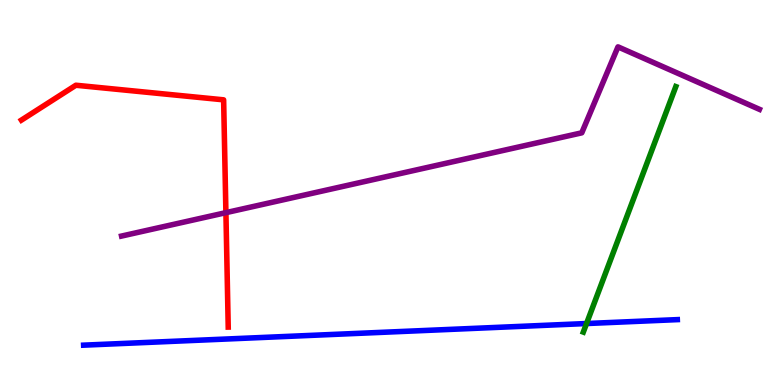[{'lines': ['blue', 'red'], 'intersections': []}, {'lines': ['green', 'red'], 'intersections': []}, {'lines': ['purple', 'red'], 'intersections': [{'x': 2.91, 'y': 4.48}]}, {'lines': ['blue', 'green'], 'intersections': [{'x': 7.57, 'y': 1.6}]}, {'lines': ['blue', 'purple'], 'intersections': []}, {'lines': ['green', 'purple'], 'intersections': []}]